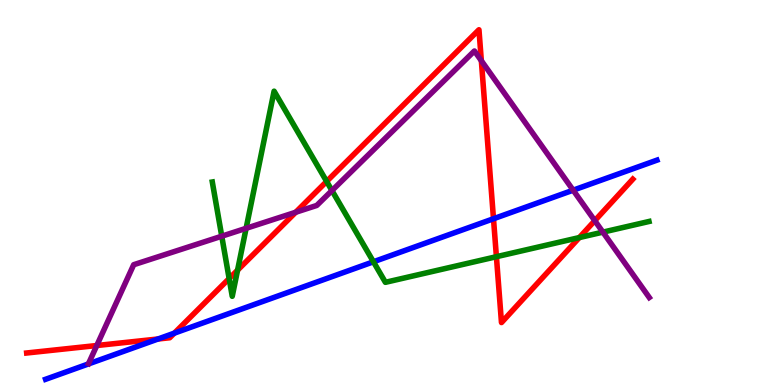[{'lines': ['blue', 'red'], 'intersections': [{'x': 2.04, 'y': 1.19}, {'x': 2.25, 'y': 1.35}, {'x': 6.37, 'y': 4.32}]}, {'lines': ['green', 'red'], 'intersections': [{'x': 2.96, 'y': 2.76}, {'x': 3.07, 'y': 2.98}, {'x': 4.21, 'y': 5.29}, {'x': 6.41, 'y': 3.33}, {'x': 7.48, 'y': 3.83}]}, {'lines': ['purple', 'red'], 'intersections': [{'x': 1.25, 'y': 1.03}, {'x': 3.82, 'y': 4.49}, {'x': 6.21, 'y': 8.42}, {'x': 7.67, 'y': 4.27}]}, {'lines': ['blue', 'green'], 'intersections': [{'x': 4.82, 'y': 3.2}]}, {'lines': ['blue', 'purple'], 'intersections': [{'x': 7.4, 'y': 5.06}]}, {'lines': ['green', 'purple'], 'intersections': [{'x': 2.86, 'y': 3.86}, {'x': 3.18, 'y': 4.07}, {'x': 4.28, 'y': 5.05}, {'x': 7.78, 'y': 3.97}]}]